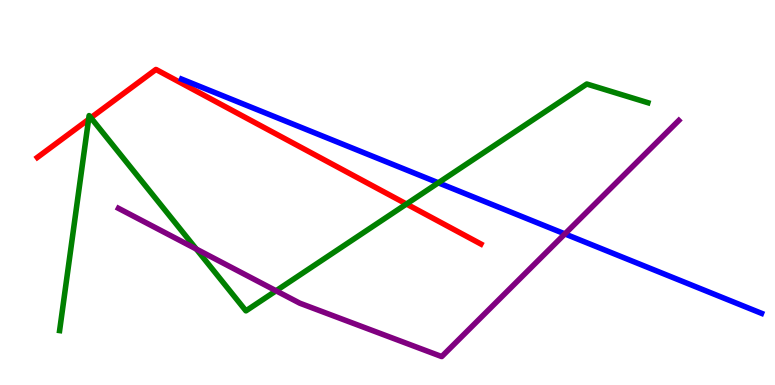[{'lines': ['blue', 'red'], 'intersections': []}, {'lines': ['green', 'red'], 'intersections': [{'x': 1.14, 'y': 6.9}, {'x': 1.17, 'y': 6.94}, {'x': 5.24, 'y': 4.7}]}, {'lines': ['purple', 'red'], 'intersections': []}, {'lines': ['blue', 'green'], 'intersections': [{'x': 5.66, 'y': 5.25}]}, {'lines': ['blue', 'purple'], 'intersections': [{'x': 7.29, 'y': 3.92}]}, {'lines': ['green', 'purple'], 'intersections': [{'x': 2.53, 'y': 3.53}, {'x': 3.56, 'y': 2.45}]}]